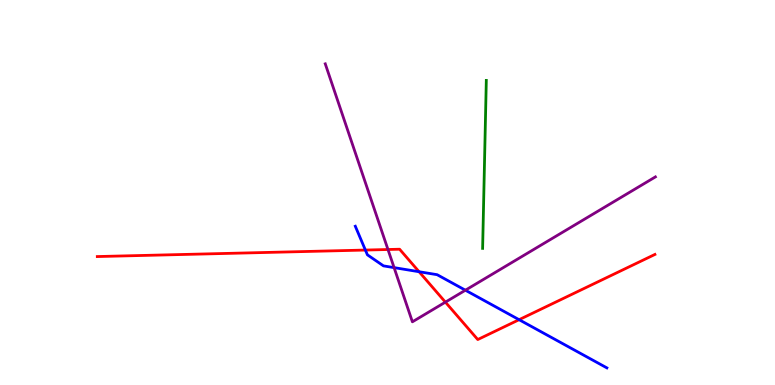[{'lines': ['blue', 'red'], 'intersections': [{'x': 4.71, 'y': 3.51}, {'x': 5.41, 'y': 2.94}, {'x': 6.7, 'y': 1.7}]}, {'lines': ['green', 'red'], 'intersections': []}, {'lines': ['purple', 'red'], 'intersections': [{'x': 5.01, 'y': 3.52}, {'x': 5.75, 'y': 2.15}]}, {'lines': ['blue', 'green'], 'intersections': []}, {'lines': ['blue', 'purple'], 'intersections': [{'x': 5.09, 'y': 3.05}, {'x': 6.01, 'y': 2.46}]}, {'lines': ['green', 'purple'], 'intersections': []}]